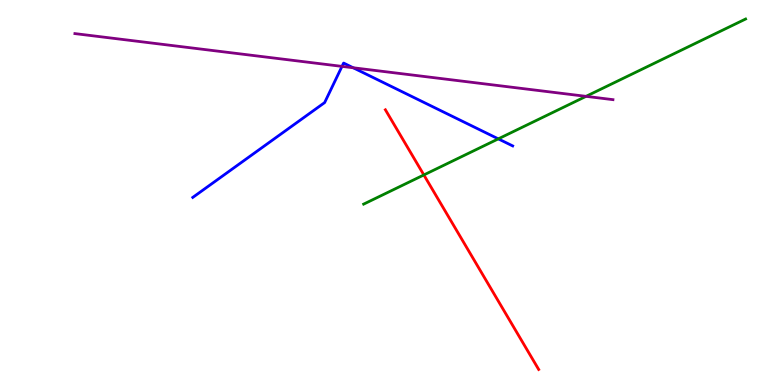[{'lines': ['blue', 'red'], 'intersections': []}, {'lines': ['green', 'red'], 'intersections': [{'x': 5.47, 'y': 5.46}]}, {'lines': ['purple', 'red'], 'intersections': []}, {'lines': ['blue', 'green'], 'intersections': [{'x': 6.43, 'y': 6.39}]}, {'lines': ['blue', 'purple'], 'intersections': [{'x': 4.41, 'y': 8.28}, {'x': 4.56, 'y': 8.24}]}, {'lines': ['green', 'purple'], 'intersections': [{'x': 7.56, 'y': 7.5}]}]